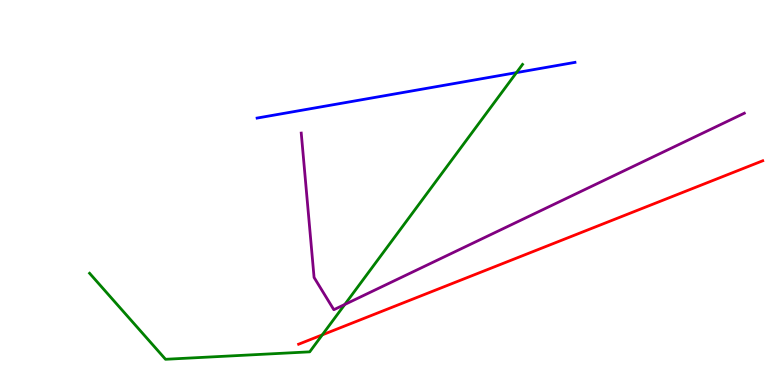[{'lines': ['blue', 'red'], 'intersections': []}, {'lines': ['green', 'red'], 'intersections': [{'x': 4.16, 'y': 1.3}]}, {'lines': ['purple', 'red'], 'intersections': []}, {'lines': ['blue', 'green'], 'intersections': [{'x': 6.66, 'y': 8.11}]}, {'lines': ['blue', 'purple'], 'intersections': []}, {'lines': ['green', 'purple'], 'intersections': [{'x': 4.45, 'y': 2.09}]}]